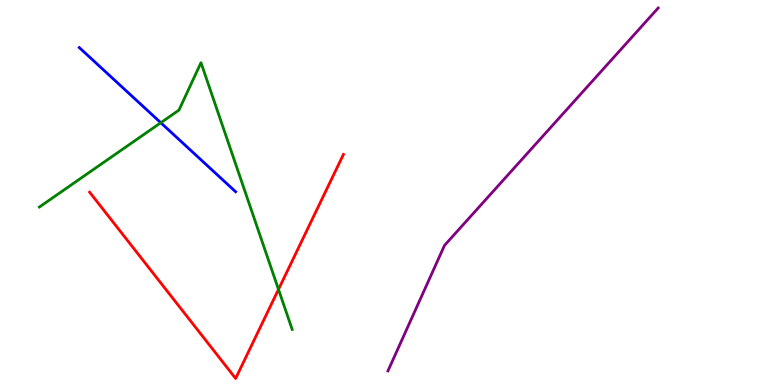[{'lines': ['blue', 'red'], 'intersections': []}, {'lines': ['green', 'red'], 'intersections': [{'x': 3.59, 'y': 2.48}]}, {'lines': ['purple', 'red'], 'intersections': []}, {'lines': ['blue', 'green'], 'intersections': [{'x': 2.07, 'y': 6.81}]}, {'lines': ['blue', 'purple'], 'intersections': []}, {'lines': ['green', 'purple'], 'intersections': []}]